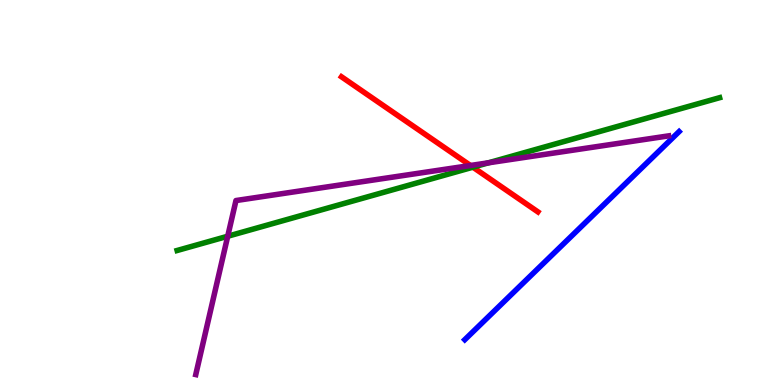[{'lines': ['blue', 'red'], 'intersections': []}, {'lines': ['green', 'red'], 'intersections': [{'x': 6.1, 'y': 5.66}]}, {'lines': ['purple', 'red'], 'intersections': [{'x': 6.07, 'y': 5.7}]}, {'lines': ['blue', 'green'], 'intersections': []}, {'lines': ['blue', 'purple'], 'intersections': []}, {'lines': ['green', 'purple'], 'intersections': [{'x': 2.94, 'y': 3.86}, {'x': 6.3, 'y': 5.77}]}]